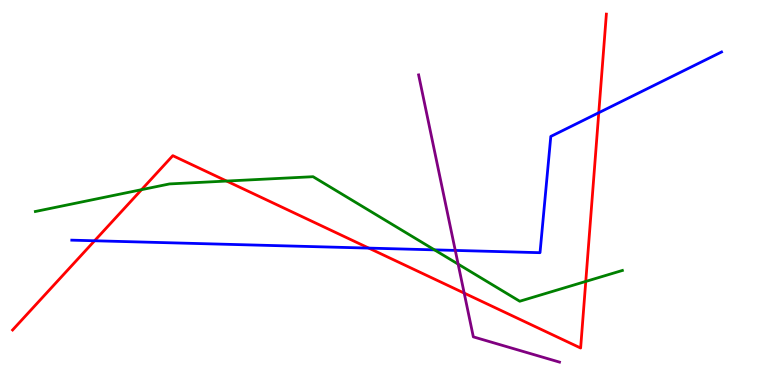[{'lines': ['blue', 'red'], 'intersections': [{'x': 1.22, 'y': 3.75}, {'x': 4.76, 'y': 3.56}, {'x': 7.73, 'y': 7.07}]}, {'lines': ['green', 'red'], 'intersections': [{'x': 1.83, 'y': 5.07}, {'x': 2.92, 'y': 5.3}, {'x': 7.56, 'y': 2.69}]}, {'lines': ['purple', 'red'], 'intersections': [{'x': 5.99, 'y': 2.39}]}, {'lines': ['blue', 'green'], 'intersections': [{'x': 5.61, 'y': 3.51}]}, {'lines': ['blue', 'purple'], 'intersections': [{'x': 5.87, 'y': 3.5}]}, {'lines': ['green', 'purple'], 'intersections': [{'x': 5.91, 'y': 3.14}]}]